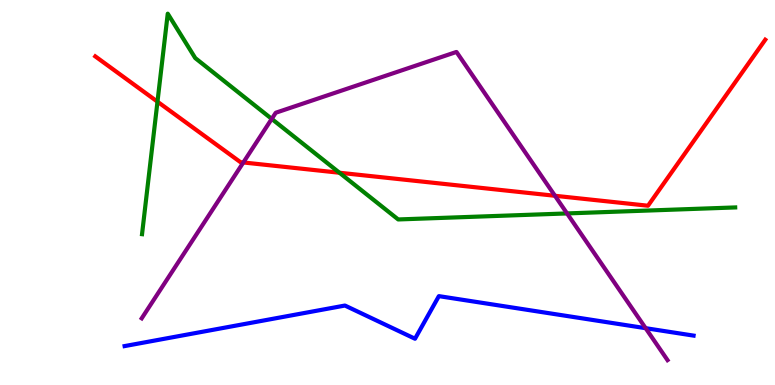[{'lines': ['blue', 'red'], 'intersections': []}, {'lines': ['green', 'red'], 'intersections': [{'x': 2.03, 'y': 7.36}, {'x': 4.38, 'y': 5.51}]}, {'lines': ['purple', 'red'], 'intersections': [{'x': 3.14, 'y': 5.78}, {'x': 7.16, 'y': 4.91}]}, {'lines': ['blue', 'green'], 'intersections': []}, {'lines': ['blue', 'purple'], 'intersections': [{'x': 8.33, 'y': 1.48}]}, {'lines': ['green', 'purple'], 'intersections': [{'x': 3.51, 'y': 6.91}, {'x': 7.32, 'y': 4.46}]}]